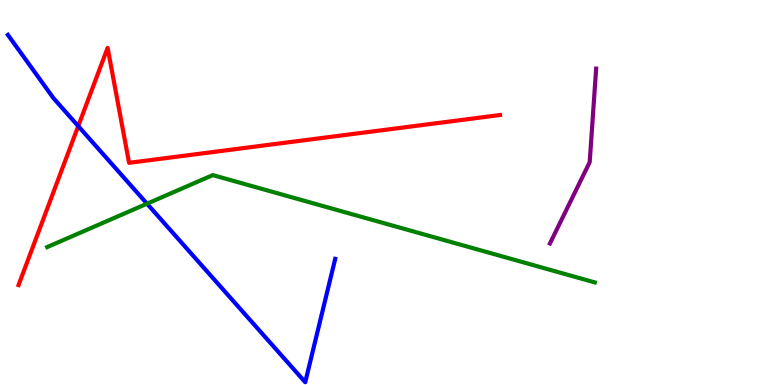[{'lines': ['blue', 'red'], 'intersections': [{'x': 1.01, 'y': 6.72}]}, {'lines': ['green', 'red'], 'intersections': []}, {'lines': ['purple', 'red'], 'intersections': []}, {'lines': ['blue', 'green'], 'intersections': [{'x': 1.9, 'y': 4.71}]}, {'lines': ['blue', 'purple'], 'intersections': []}, {'lines': ['green', 'purple'], 'intersections': []}]